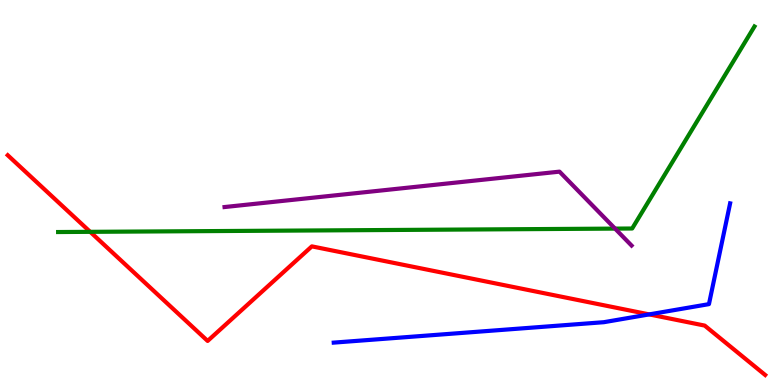[{'lines': ['blue', 'red'], 'intersections': [{'x': 8.38, 'y': 1.83}]}, {'lines': ['green', 'red'], 'intersections': [{'x': 1.16, 'y': 3.98}]}, {'lines': ['purple', 'red'], 'intersections': []}, {'lines': ['blue', 'green'], 'intersections': []}, {'lines': ['blue', 'purple'], 'intersections': []}, {'lines': ['green', 'purple'], 'intersections': [{'x': 7.94, 'y': 4.06}]}]